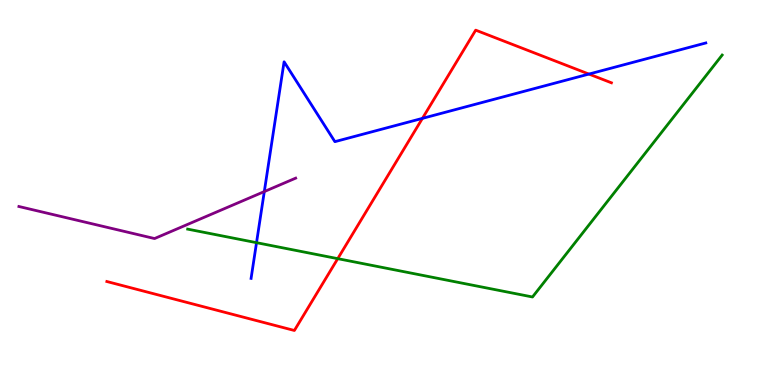[{'lines': ['blue', 'red'], 'intersections': [{'x': 5.45, 'y': 6.93}, {'x': 7.6, 'y': 8.08}]}, {'lines': ['green', 'red'], 'intersections': [{'x': 4.36, 'y': 3.28}]}, {'lines': ['purple', 'red'], 'intersections': []}, {'lines': ['blue', 'green'], 'intersections': [{'x': 3.31, 'y': 3.7}]}, {'lines': ['blue', 'purple'], 'intersections': [{'x': 3.41, 'y': 5.02}]}, {'lines': ['green', 'purple'], 'intersections': []}]